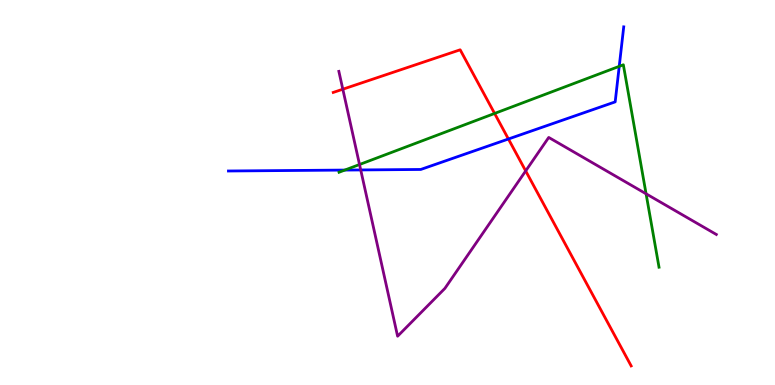[{'lines': ['blue', 'red'], 'intersections': [{'x': 6.56, 'y': 6.39}]}, {'lines': ['green', 'red'], 'intersections': [{'x': 6.38, 'y': 7.05}]}, {'lines': ['purple', 'red'], 'intersections': [{'x': 4.42, 'y': 7.68}, {'x': 6.78, 'y': 5.56}]}, {'lines': ['blue', 'green'], 'intersections': [{'x': 4.45, 'y': 5.58}, {'x': 7.99, 'y': 8.28}]}, {'lines': ['blue', 'purple'], 'intersections': [{'x': 4.65, 'y': 5.59}]}, {'lines': ['green', 'purple'], 'intersections': [{'x': 4.64, 'y': 5.73}, {'x': 8.34, 'y': 4.97}]}]